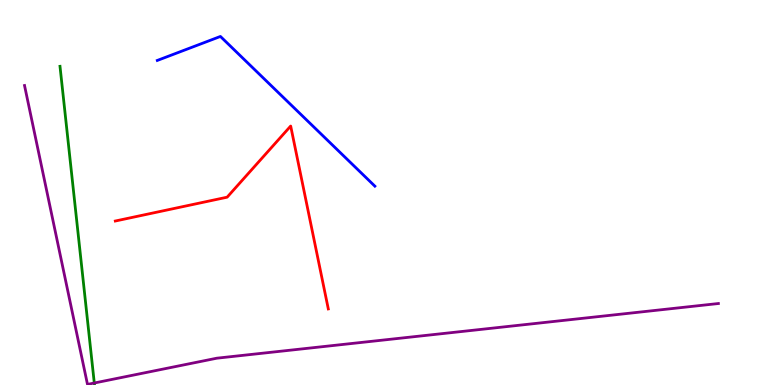[{'lines': ['blue', 'red'], 'intersections': []}, {'lines': ['green', 'red'], 'intersections': []}, {'lines': ['purple', 'red'], 'intersections': []}, {'lines': ['blue', 'green'], 'intersections': []}, {'lines': ['blue', 'purple'], 'intersections': []}, {'lines': ['green', 'purple'], 'intersections': [{'x': 1.22, 'y': 0.0518}]}]